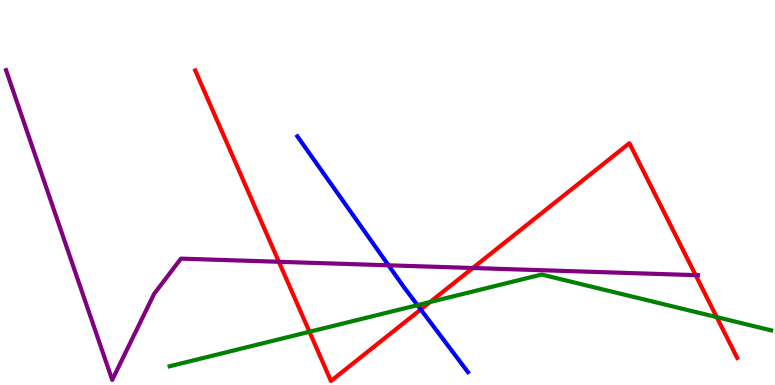[{'lines': ['blue', 'red'], 'intersections': [{'x': 5.43, 'y': 1.96}]}, {'lines': ['green', 'red'], 'intersections': [{'x': 3.99, 'y': 1.38}, {'x': 5.55, 'y': 2.15}, {'x': 9.25, 'y': 1.76}]}, {'lines': ['purple', 'red'], 'intersections': [{'x': 3.6, 'y': 3.2}, {'x': 6.1, 'y': 3.04}, {'x': 8.98, 'y': 2.85}]}, {'lines': ['blue', 'green'], 'intersections': [{'x': 5.39, 'y': 2.07}]}, {'lines': ['blue', 'purple'], 'intersections': [{'x': 5.01, 'y': 3.11}]}, {'lines': ['green', 'purple'], 'intersections': []}]